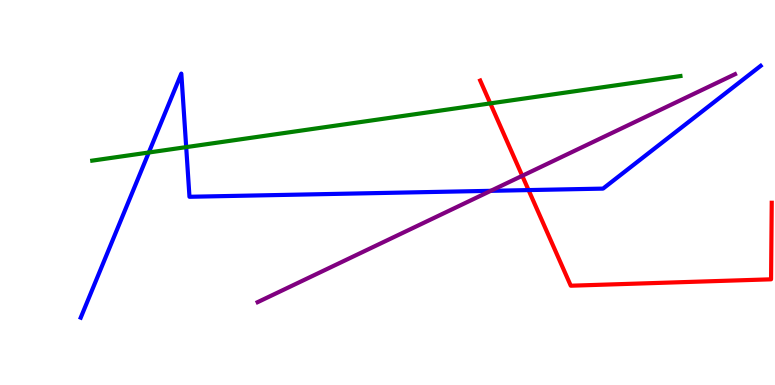[{'lines': ['blue', 'red'], 'intersections': [{'x': 6.82, 'y': 5.06}]}, {'lines': ['green', 'red'], 'intersections': [{'x': 6.33, 'y': 7.31}]}, {'lines': ['purple', 'red'], 'intersections': [{'x': 6.74, 'y': 5.43}]}, {'lines': ['blue', 'green'], 'intersections': [{'x': 1.92, 'y': 6.04}, {'x': 2.4, 'y': 6.18}]}, {'lines': ['blue', 'purple'], 'intersections': [{'x': 6.33, 'y': 5.04}]}, {'lines': ['green', 'purple'], 'intersections': []}]